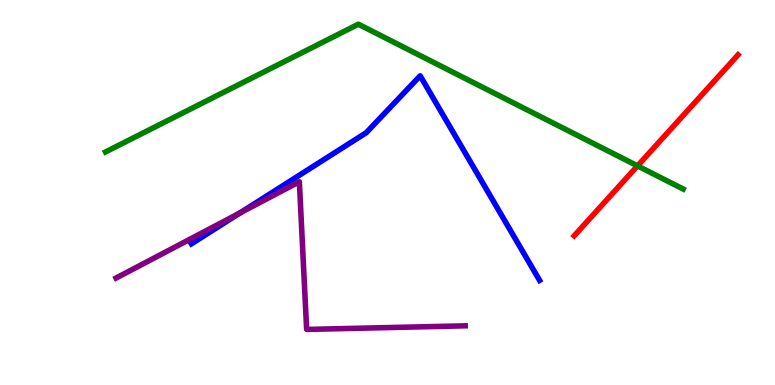[{'lines': ['blue', 'red'], 'intersections': []}, {'lines': ['green', 'red'], 'intersections': [{'x': 8.23, 'y': 5.69}]}, {'lines': ['purple', 'red'], 'intersections': []}, {'lines': ['blue', 'green'], 'intersections': []}, {'lines': ['blue', 'purple'], 'intersections': [{'x': 3.1, 'y': 4.47}]}, {'lines': ['green', 'purple'], 'intersections': []}]